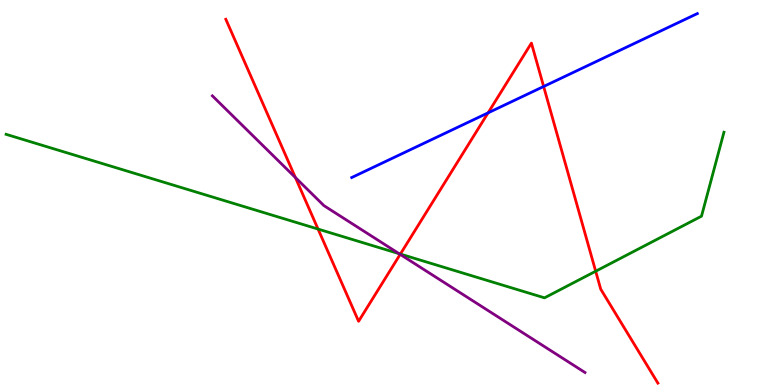[{'lines': ['blue', 'red'], 'intersections': [{'x': 6.3, 'y': 7.07}, {'x': 7.01, 'y': 7.75}]}, {'lines': ['green', 'red'], 'intersections': [{'x': 4.1, 'y': 4.05}, {'x': 5.17, 'y': 3.4}, {'x': 7.69, 'y': 2.96}]}, {'lines': ['purple', 'red'], 'intersections': [{'x': 3.81, 'y': 5.39}, {'x': 5.16, 'y': 3.39}]}, {'lines': ['blue', 'green'], 'intersections': []}, {'lines': ['blue', 'purple'], 'intersections': []}, {'lines': ['green', 'purple'], 'intersections': [{'x': 5.15, 'y': 3.41}]}]